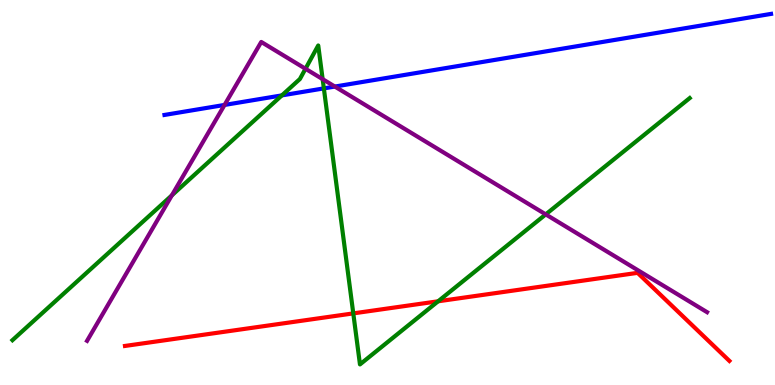[{'lines': ['blue', 'red'], 'intersections': []}, {'lines': ['green', 'red'], 'intersections': [{'x': 4.56, 'y': 1.86}, {'x': 5.65, 'y': 2.17}]}, {'lines': ['purple', 'red'], 'intersections': []}, {'lines': ['blue', 'green'], 'intersections': [{'x': 3.64, 'y': 7.52}, {'x': 4.18, 'y': 7.7}]}, {'lines': ['blue', 'purple'], 'intersections': [{'x': 2.9, 'y': 7.27}, {'x': 4.32, 'y': 7.75}]}, {'lines': ['green', 'purple'], 'intersections': [{'x': 2.22, 'y': 4.93}, {'x': 3.94, 'y': 8.21}, {'x': 4.16, 'y': 7.94}, {'x': 7.04, 'y': 4.43}]}]